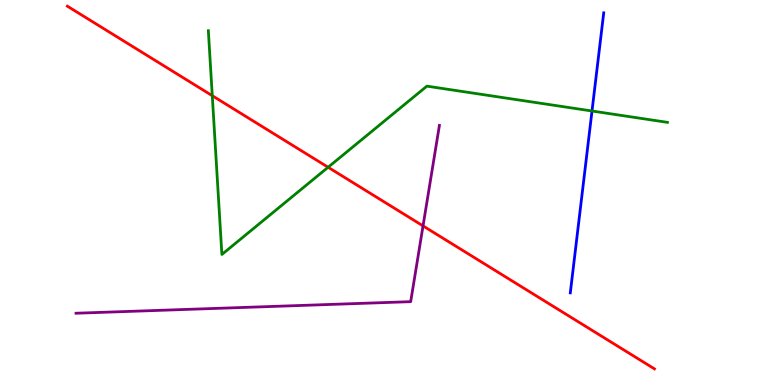[{'lines': ['blue', 'red'], 'intersections': []}, {'lines': ['green', 'red'], 'intersections': [{'x': 2.74, 'y': 7.51}, {'x': 4.23, 'y': 5.66}]}, {'lines': ['purple', 'red'], 'intersections': [{'x': 5.46, 'y': 4.13}]}, {'lines': ['blue', 'green'], 'intersections': [{'x': 7.64, 'y': 7.12}]}, {'lines': ['blue', 'purple'], 'intersections': []}, {'lines': ['green', 'purple'], 'intersections': []}]